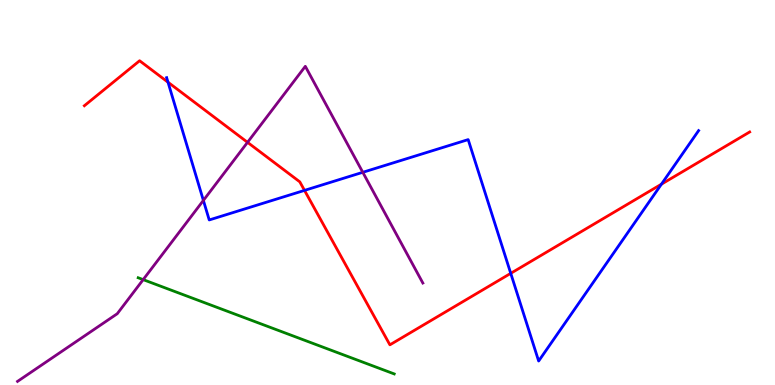[{'lines': ['blue', 'red'], 'intersections': [{'x': 2.17, 'y': 7.86}, {'x': 3.93, 'y': 5.05}, {'x': 6.59, 'y': 2.9}, {'x': 8.53, 'y': 5.22}]}, {'lines': ['green', 'red'], 'intersections': []}, {'lines': ['purple', 'red'], 'intersections': [{'x': 3.19, 'y': 6.3}]}, {'lines': ['blue', 'green'], 'intersections': []}, {'lines': ['blue', 'purple'], 'intersections': [{'x': 2.62, 'y': 4.79}, {'x': 4.68, 'y': 5.52}]}, {'lines': ['green', 'purple'], 'intersections': [{'x': 1.85, 'y': 2.74}]}]